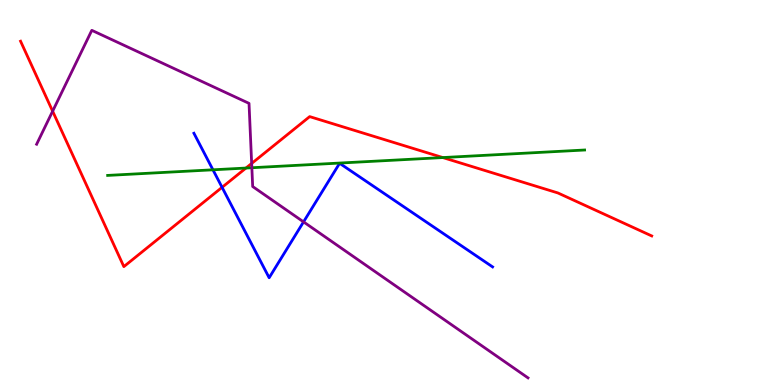[{'lines': ['blue', 'red'], 'intersections': [{'x': 2.87, 'y': 5.13}]}, {'lines': ['green', 'red'], 'intersections': [{'x': 3.17, 'y': 5.64}, {'x': 5.71, 'y': 5.91}]}, {'lines': ['purple', 'red'], 'intersections': [{'x': 0.679, 'y': 7.11}, {'x': 3.25, 'y': 5.75}]}, {'lines': ['blue', 'green'], 'intersections': [{'x': 2.75, 'y': 5.59}]}, {'lines': ['blue', 'purple'], 'intersections': [{'x': 3.92, 'y': 4.24}]}, {'lines': ['green', 'purple'], 'intersections': [{'x': 3.25, 'y': 5.64}]}]